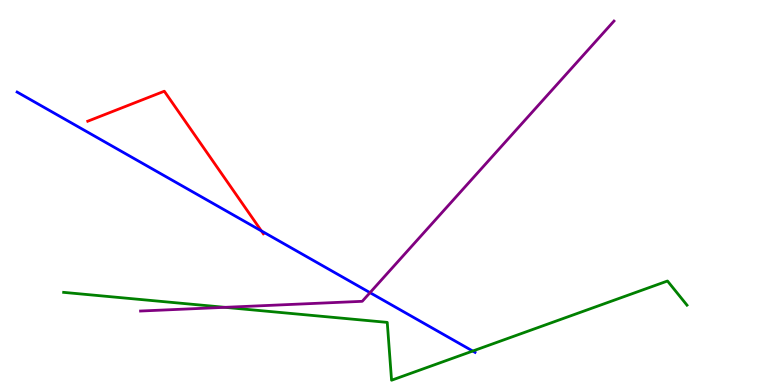[{'lines': ['blue', 'red'], 'intersections': [{'x': 3.37, 'y': 4.0}]}, {'lines': ['green', 'red'], 'intersections': []}, {'lines': ['purple', 'red'], 'intersections': []}, {'lines': ['blue', 'green'], 'intersections': [{'x': 6.1, 'y': 0.882}]}, {'lines': ['blue', 'purple'], 'intersections': [{'x': 4.77, 'y': 2.4}]}, {'lines': ['green', 'purple'], 'intersections': [{'x': 2.9, 'y': 2.02}]}]